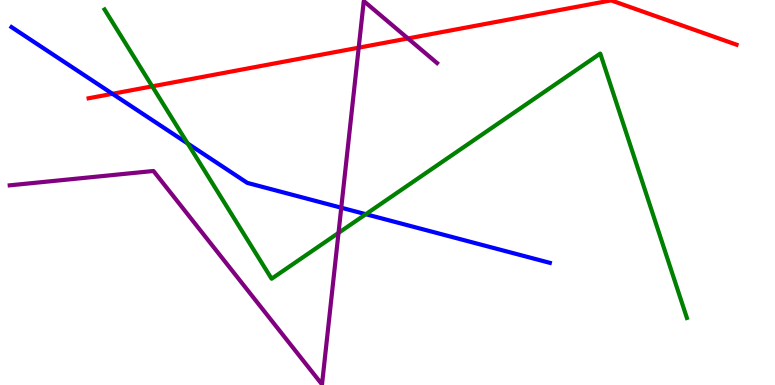[{'lines': ['blue', 'red'], 'intersections': [{'x': 1.45, 'y': 7.56}]}, {'lines': ['green', 'red'], 'intersections': [{'x': 1.96, 'y': 7.76}]}, {'lines': ['purple', 'red'], 'intersections': [{'x': 4.63, 'y': 8.76}, {'x': 5.26, 'y': 9.0}]}, {'lines': ['blue', 'green'], 'intersections': [{'x': 2.42, 'y': 6.27}, {'x': 4.72, 'y': 4.44}]}, {'lines': ['blue', 'purple'], 'intersections': [{'x': 4.4, 'y': 4.6}]}, {'lines': ['green', 'purple'], 'intersections': [{'x': 4.37, 'y': 3.95}]}]